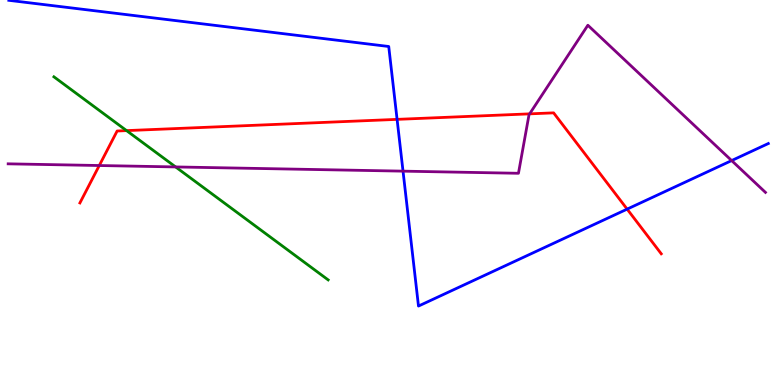[{'lines': ['blue', 'red'], 'intersections': [{'x': 5.12, 'y': 6.9}, {'x': 8.09, 'y': 4.57}]}, {'lines': ['green', 'red'], 'intersections': [{'x': 1.63, 'y': 6.61}]}, {'lines': ['purple', 'red'], 'intersections': [{'x': 1.28, 'y': 5.7}, {'x': 6.83, 'y': 7.04}]}, {'lines': ['blue', 'green'], 'intersections': []}, {'lines': ['blue', 'purple'], 'intersections': [{'x': 5.2, 'y': 5.55}, {'x': 9.44, 'y': 5.83}]}, {'lines': ['green', 'purple'], 'intersections': [{'x': 2.27, 'y': 5.66}]}]